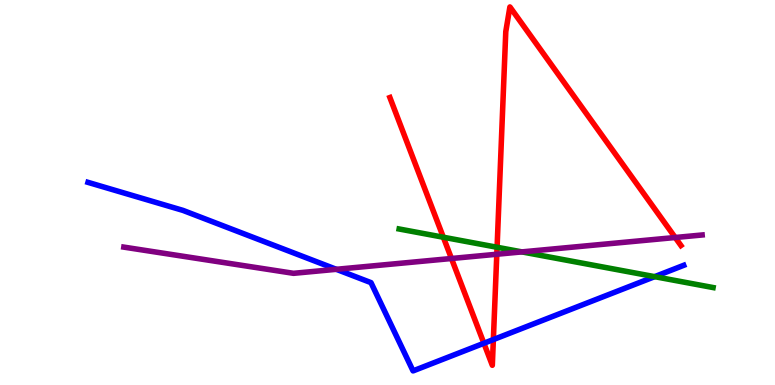[{'lines': ['blue', 'red'], 'intersections': [{'x': 6.24, 'y': 1.08}, {'x': 6.37, 'y': 1.18}]}, {'lines': ['green', 'red'], 'intersections': [{'x': 5.72, 'y': 3.84}, {'x': 6.41, 'y': 3.58}]}, {'lines': ['purple', 'red'], 'intersections': [{'x': 5.83, 'y': 3.29}, {'x': 6.41, 'y': 3.4}, {'x': 8.71, 'y': 3.83}]}, {'lines': ['blue', 'green'], 'intersections': [{'x': 8.45, 'y': 2.81}]}, {'lines': ['blue', 'purple'], 'intersections': [{'x': 4.34, 'y': 3.0}]}, {'lines': ['green', 'purple'], 'intersections': [{'x': 6.73, 'y': 3.46}]}]